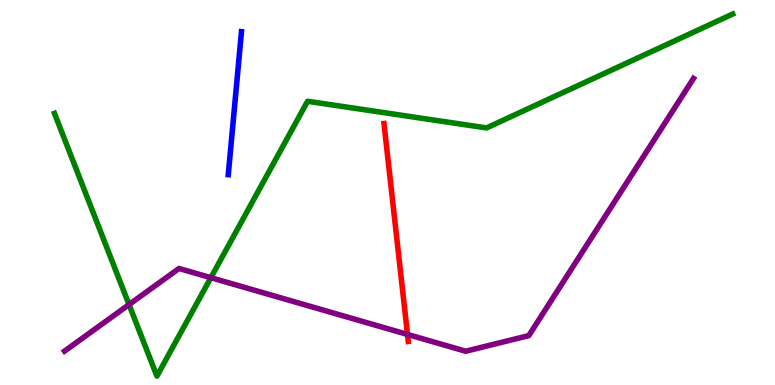[{'lines': ['blue', 'red'], 'intersections': []}, {'lines': ['green', 'red'], 'intersections': []}, {'lines': ['purple', 'red'], 'intersections': [{'x': 5.26, 'y': 1.31}]}, {'lines': ['blue', 'green'], 'intersections': []}, {'lines': ['blue', 'purple'], 'intersections': []}, {'lines': ['green', 'purple'], 'intersections': [{'x': 1.66, 'y': 2.09}, {'x': 2.72, 'y': 2.79}]}]